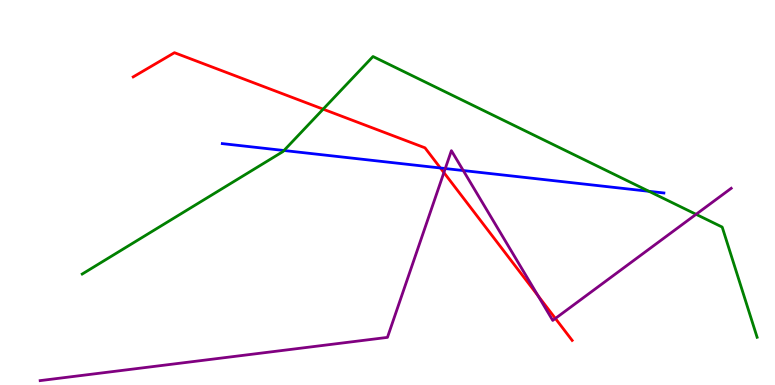[{'lines': ['blue', 'red'], 'intersections': [{'x': 5.68, 'y': 5.64}]}, {'lines': ['green', 'red'], 'intersections': [{'x': 4.17, 'y': 7.16}]}, {'lines': ['purple', 'red'], 'intersections': [{'x': 5.73, 'y': 5.52}, {'x': 6.94, 'y': 2.32}, {'x': 7.17, 'y': 1.73}]}, {'lines': ['blue', 'green'], 'intersections': [{'x': 3.66, 'y': 6.09}, {'x': 8.37, 'y': 5.03}]}, {'lines': ['blue', 'purple'], 'intersections': [{'x': 5.75, 'y': 5.62}, {'x': 5.98, 'y': 5.57}]}, {'lines': ['green', 'purple'], 'intersections': [{'x': 8.98, 'y': 4.43}]}]